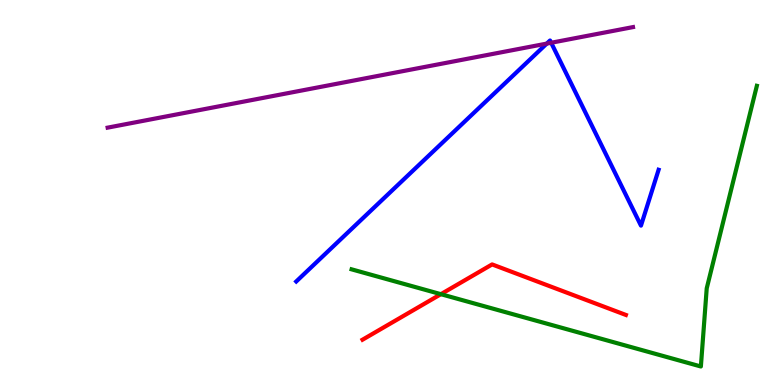[{'lines': ['blue', 'red'], 'intersections': []}, {'lines': ['green', 'red'], 'intersections': [{'x': 5.69, 'y': 2.36}]}, {'lines': ['purple', 'red'], 'intersections': []}, {'lines': ['blue', 'green'], 'intersections': []}, {'lines': ['blue', 'purple'], 'intersections': [{'x': 7.06, 'y': 8.87}, {'x': 7.11, 'y': 8.89}]}, {'lines': ['green', 'purple'], 'intersections': []}]